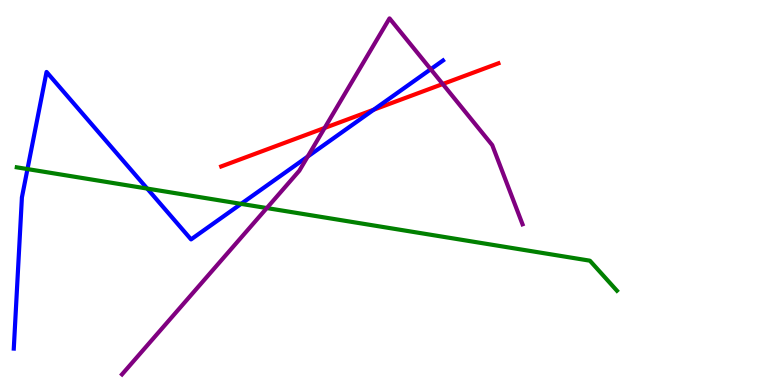[{'lines': ['blue', 'red'], 'intersections': [{'x': 4.82, 'y': 7.15}]}, {'lines': ['green', 'red'], 'intersections': []}, {'lines': ['purple', 'red'], 'intersections': [{'x': 4.19, 'y': 6.68}, {'x': 5.71, 'y': 7.82}]}, {'lines': ['blue', 'green'], 'intersections': [{'x': 0.355, 'y': 5.61}, {'x': 1.9, 'y': 5.1}, {'x': 3.11, 'y': 4.7}]}, {'lines': ['blue', 'purple'], 'intersections': [{'x': 3.97, 'y': 5.93}, {'x': 5.56, 'y': 8.2}]}, {'lines': ['green', 'purple'], 'intersections': [{'x': 3.44, 'y': 4.6}]}]